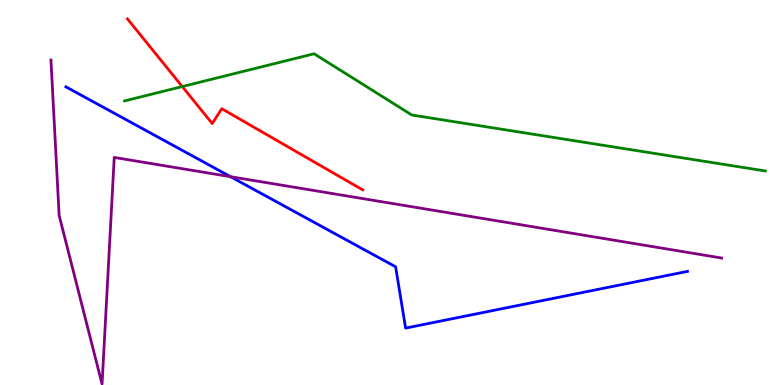[{'lines': ['blue', 'red'], 'intersections': []}, {'lines': ['green', 'red'], 'intersections': [{'x': 2.35, 'y': 7.75}]}, {'lines': ['purple', 'red'], 'intersections': []}, {'lines': ['blue', 'green'], 'intersections': []}, {'lines': ['blue', 'purple'], 'intersections': [{'x': 2.97, 'y': 5.41}]}, {'lines': ['green', 'purple'], 'intersections': []}]